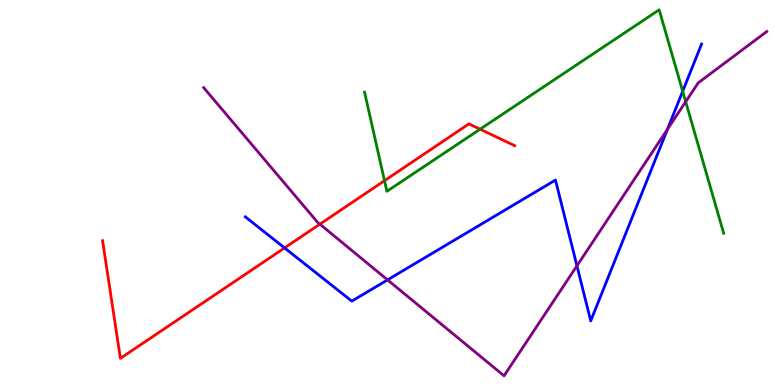[{'lines': ['blue', 'red'], 'intersections': [{'x': 3.67, 'y': 3.56}]}, {'lines': ['green', 'red'], 'intersections': [{'x': 4.96, 'y': 5.31}, {'x': 6.19, 'y': 6.64}]}, {'lines': ['purple', 'red'], 'intersections': [{'x': 4.13, 'y': 4.18}]}, {'lines': ['blue', 'green'], 'intersections': [{'x': 8.81, 'y': 7.63}]}, {'lines': ['blue', 'purple'], 'intersections': [{'x': 5.0, 'y': 2.73}, {'x': 7.44, 'y': 3.1}, {'x': 8.61, 'y': 6.64}]}, {'lines': ['green', 'purple'], 'intersections': [{'x': 8.85, 'y': 7.36}]}]